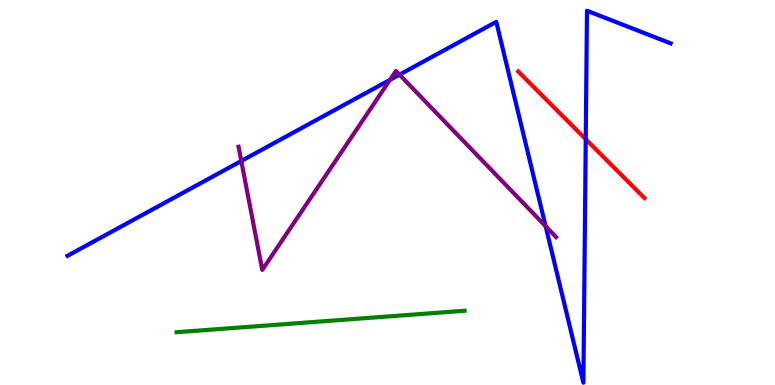[{'lines': ['blue', 'red'], 'intersections': [{'x': 7.56, 'y': 6.39}]}, {'lines': ['green', 'red'], 'intersections': []}, {'lines': ['purple', 'red'], 'intersections': []}, {'lines': ['blue', 'green'], 'intersections': []}, {'lines': ['blue', 'purple'], 'intersections': [{'x': 3.11, 'y': 5.82}, {'x': 5.03, 'y': 7.93}, {'x': 5.15, 'y': 8.06}, {'x': 7.04, 'y': 4.12}]}, {'lines': ['green', 'purple'], 'intersections': []}]